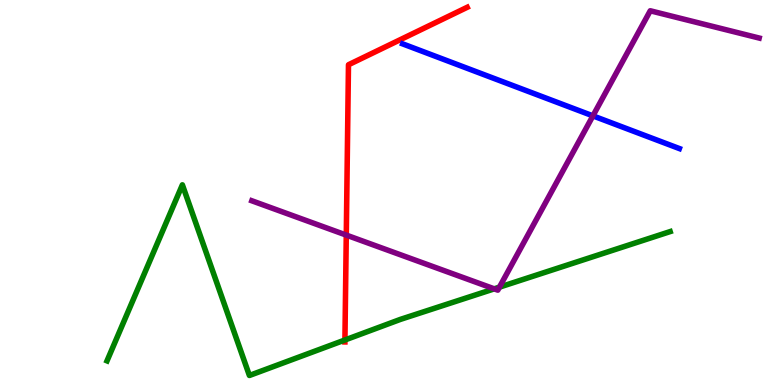[{'lines': ['blue', 'red'], 'intersections': []}, {'lines': ['green', 'red'], 'intersections': [{'x': 4.45, 'y': 1.17}]}, {'lines': ['purple', 'red'], 'intersections': [{'x': 4.47, 'y': 3.89}]}, {'lines': ['blue', 'green'], 'intersections': []}, {'lines': ['blue', 'purple'], 'intersections': [{'x': 7.65, 'y': 6.99}]}, {'lines': ['green', 'purple'], 'intersections': [{'x': 6.38, 'y': 2.5}, {'x': 6.44, 'y': 2.54}]}]